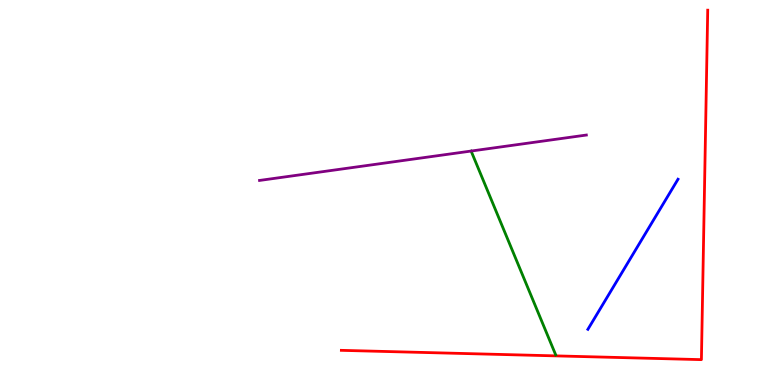[{'lines': ['blue', 'red'], 'intersections': []}, {'lines': ['green', 'red'], 'intersections': []}, {'lines': ['purple', 'red'], 'intersections': []}, {'lines': ['blue', 'green'], 'intersections': []}, {'lines': ['blue', 'purple'], 'intersections': []}, {'lines': ['green', 'purple'], 'intersections': []}]